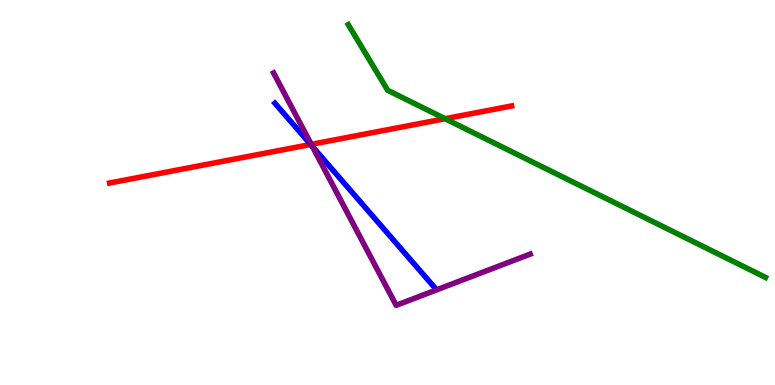[{'lines': ['blue', 'red'], 'intersections': [{'x': 4.01, 'y': 6.25}]}, {'lines': ['green', 'red'], 'intersections': [{'x': 5.74, 'y': 6.92}]}, {'lines': ['purple', 'red'], 'intersections': [{'x': 4.02, 'y': 6.25}]}, {'lines': ['blue', 'green'], 'intersections': []}, {'lines': ['blue', 'purple'], 'intersections': [{'x': 4.03, 'y': 6.2}]}, {'lines': ['green', 'purple'], 'intersections': []}]